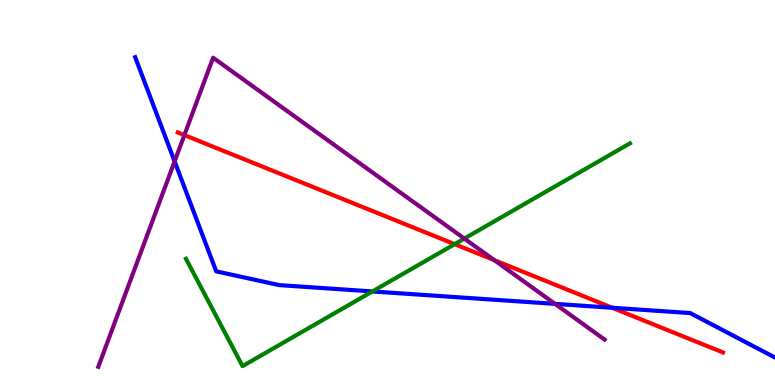[{'lines': ['blue', 'red'], 'intersections': [{'x': 7.9, 'y': 2.01}]}, {'lines': ['green', 'red'], 'intersections': [{'x': 5.87, 'y': 3.66}]}, {'lines': ['purple', 'red'], 'intersections': [{'x': 2.38, 'y': 6.49}, {'x': 6.38, 'y': 3.24}]}, {'lines': ['blue', 'green'], 'intersections': [{'x': 4.81, 'y': 2.43}]}, {'lines': ['blue', 'purple'], 'intersections': [{'x': 2.25, 'y': 5.81}, {'x': 7.16, 'y': 2.11}]}, {'lines': ['green', 'purple'], 'intersections': [{'x': 5.99, 'y': 3.8}]}]